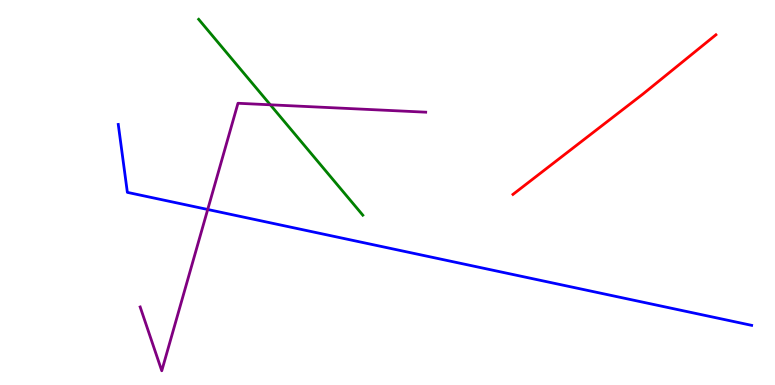[{'lines': ['blue', 'red'], 'intersections': []}, {'lines': ['green', 'red'], 'intersections': []}, {'lines': ['purple', 'red'], 'intersections': []}, {'lines': ['blue', 'green'], 'intersections': []}, {'lines': ['blue', 'purple'], 'intersections': [{'x': 2.68, 'y': 4.56}]}, {'lines': ['green', 'purple'], 'intersections': [{'x': 3.49, 'y': 7.28}]}]